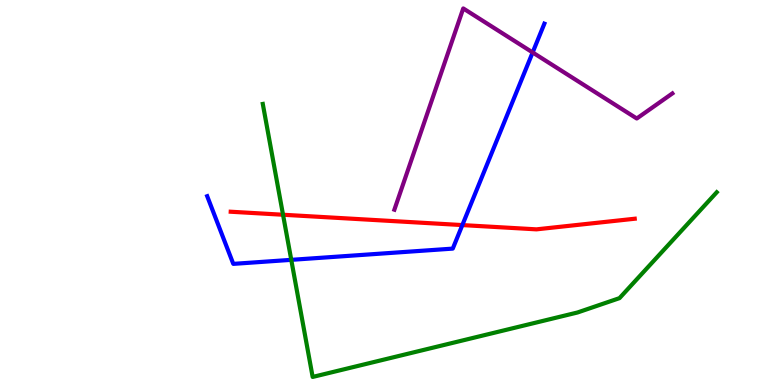[{'lines': ['blue', 'red'], 'intersections': [{'x': 5.97, 'y': 4.15}]}, {'lines': ['green', 'red'], 'intersections': [{'x': 3.65, 'y': 4.42}]}, {'lines': ['purple', 'red'], 'intersections': []}, {'lines': ['blue', 'green'], 'intersections': [{'x': 3.76, 'y': 3.25}]}, {'lines': ['blue', 'purple'], 'intersections': [{'x': 6.87, 'y': 8.64}]}, {'lines': ['green', 'purple'], 'intersections': []}]